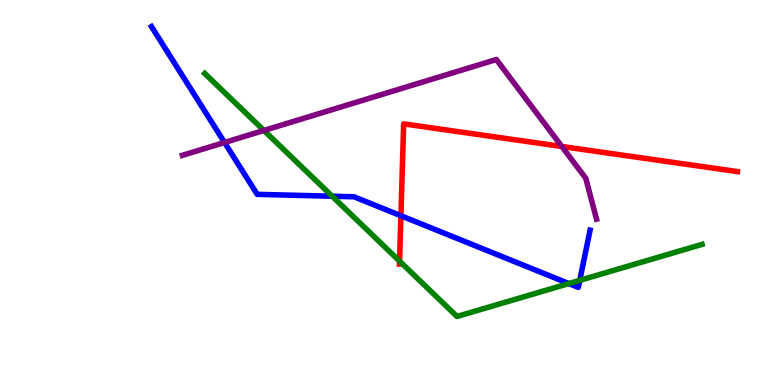[{'lines': ['blue', 'red'], 'intersections': [{'x': 5.17, 'y': 4.4}]}, {'lines': ['green', 'red'], 'intersections': [{'x': 5.16, 'y': 3.22}]}, {'lines': ['purple', 'red'], 'intersections': [{'x': 7.25, 'y': 6.2}]}, {'lines': ['blue', 'green'], 'intersections': [{'x': 4.29, 'y': 4.9}, {'x': 7.34, 'y': 2.63}, {'x': 7.48, 'y': 2.72}]}, {'lines': ['blue', 'purple'], 'intersections': [{'x': 2.9, 'y': 6.3}]}, {'lines': ['green', 'purple'], 'intersections': [{'x': 3.41, 'y': 6.61}]}]